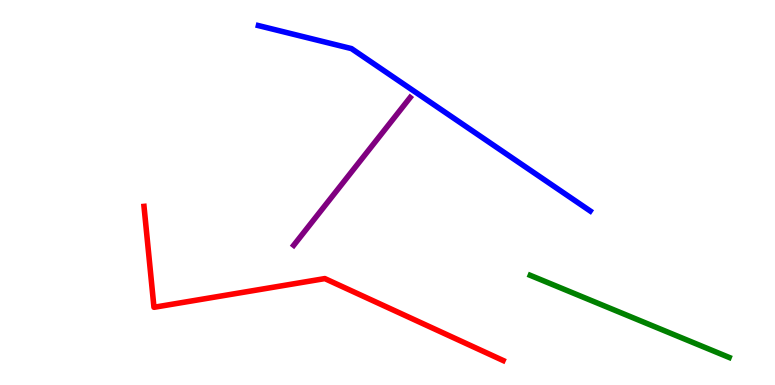[{'lines': ['blue', 'red'], 'intersections': []}, {'lines': ['green', 'red'], 'intersections': []}, {'lines': ['purple', 'red'], 'intersections': []}, {'lines': ['blue', 'green'], 'intersections': []}, {'lines': ['blue', 'purple'], 'intersections': []}, {'lines': ['green', 'purple'], 'intersections': []}]